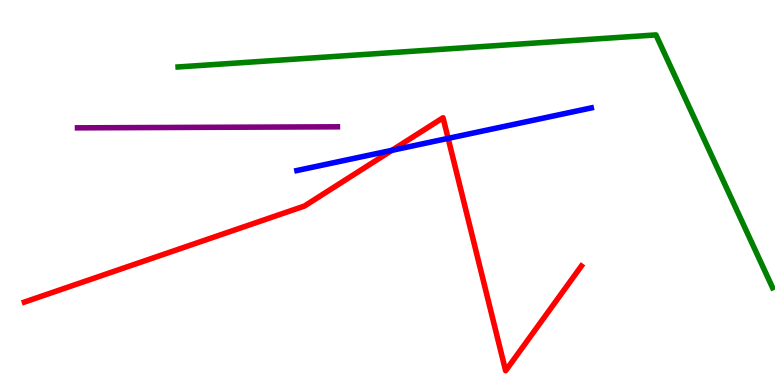[{'lines': ['blue', 'red'], 'intersections': [{'x': 5.06, 'y': 6.1}, {'x': 5.78, 'y': 6.41}]}, {'lines': ['green', 'red'], 'intersections': []}, {'lines': ['purple', 'red'], 'intersections': []}, {'lines': ['blue', 'green'], 'intersections': []}, {'lines': ['blue', 'purple'], 'intersections': []}, {'lines': ['green', 'purple'], 'intersections': []}]